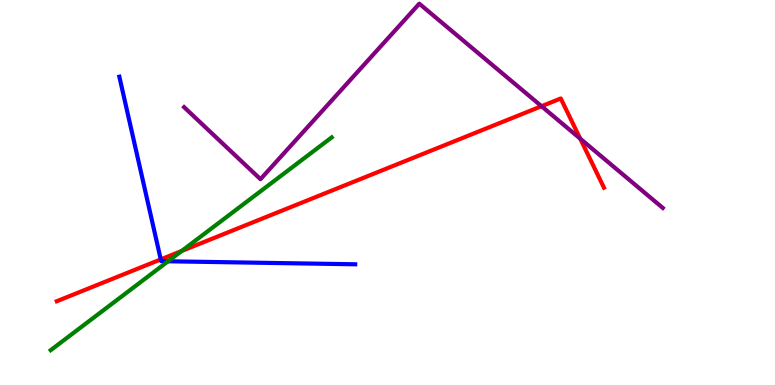[{'lines': ['blue', 'red'], 'intersections': [{'x': 2.07, 'y': 3.26}]}, {'lines': ['green', 'red'], 'intersections': [{'x': 2.34, 'y': 3.48}]}, {'lines': ['purple', 'red'], 'intersections': [{'x': 6.99, 'y': 7.24}, {'x': 7.49, 'y': 6.4}]}, {'lines': ['blue', 'green'], 'intersections': [{'x': 2.17, 'y': 3.21}]}, {'lines': ['blue', 'purple'], 'intersections': []}, {'lines': ['green', 'purple'], 'intersections': []}]